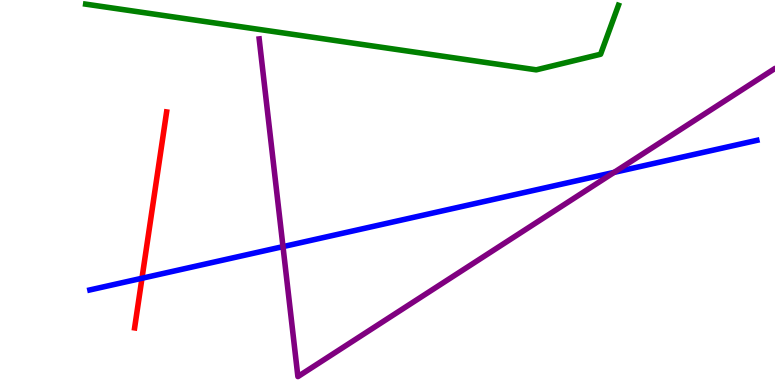[{'lines': ['blue', 'red'], 'intersections': [{'x': 1.83, 'y': 2.77}]}, {'lines': ['green', 'red'], 'intersections': []}, {'lines': ['purple', 'red'], 'intersections': []}, {'lines': ['blue', 'green'], 'intersections': []}, {'lines': ['blue', 'purple'], 'intersections': [{'x': 3.65, 'y': 3.59}, {'x': 7.92, 'y': 5.52}]}, {'lines': ['green', 'purple'], 'intersections': []}]